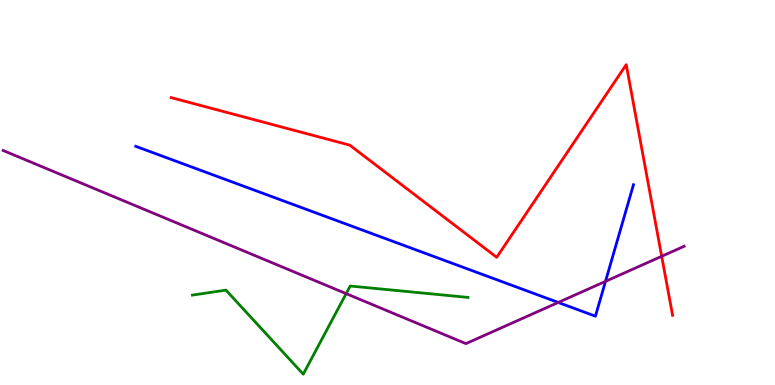[{'lines': ['blue', 'red'], 'intersections': []}, {'lines': ['green', 'red'], 'intersections': []}, {'lines': ['purple', 'red'], 'intersections': [{'x': 8.54, 'y': 3.34}]}, {'lines': ['blue', 'green'], 'intersections': []}, {'lines': ['blue', 'purple'], 'intersections': [{'x': 7.2, 'y': 2.14}, {'x': 7.81, 'y': 2.69}]}, {'lines': ['green', 'purple'], 'intersections': [{'x': 4.47, 'y': 2.37}]}]